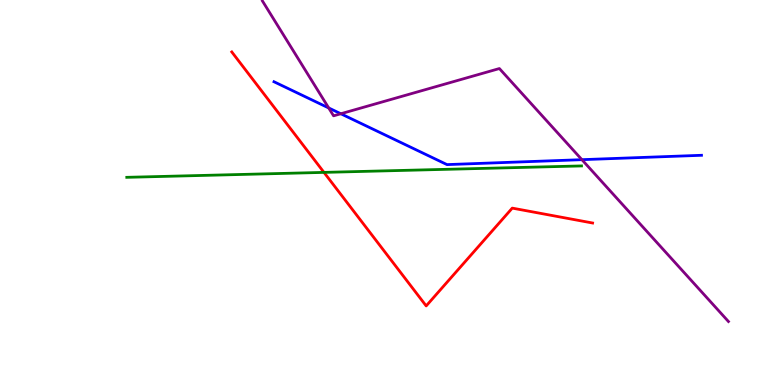[{'lines': ['blue', 'red'], 'intersections': []}, {'lines': ['green', 'red'], 'intersections': [{'x': 4.18, 'y': 5.52}]}, {'lines': ['purple', 'red'], 'intersections': []}, {'lines': ['blue', 'green'], 'intersections': []}, {'lines': ['blue', 'purple'], 'intersections': [{'x': 4.24, 'y': 7.2}, {'x': 4.4, 'y': 7.05}, {'x': 7.51, 'y': 5.85}]}, {'lines': ['green', 'purple'], 'intersections': []}]